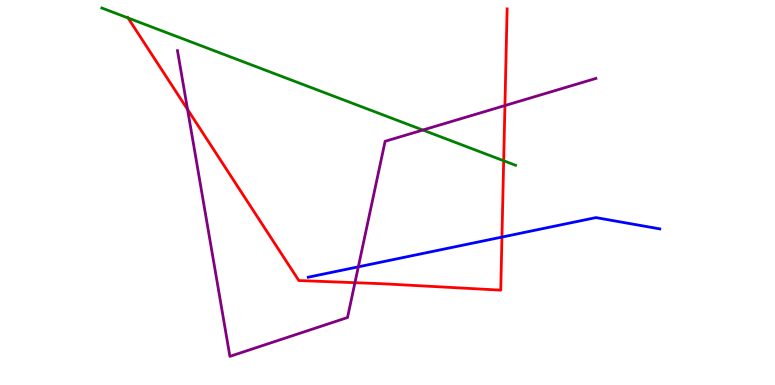[{'lines': ['blue', 'red'], 'intersections': [{'x': 6.48, 'y': 3.84}]}, {'lines': ['green', 'red'], 'intersections': [{'x': 1.65, 'y': 9.53}, {'x': 6.5, 'y': 5.82}]}, {'lines': ['purple', 'red'], 'intersections': [{'x': 2.42, 'y': 7.16}, {'x': 4.58, 'y': 2.66}, {'x': 6.52, 'y': 7.26}]}, {'lines': ['blue', 'green'], 'intersections': []}, {'lines': ['blue', 'purple'], 'intersections': [{'x': 4.62, 'y': 3.07}]}, {'lines': ['green', 'purple'], 'intersections': [{'x': 5.46, 'y': 6.62}]}]